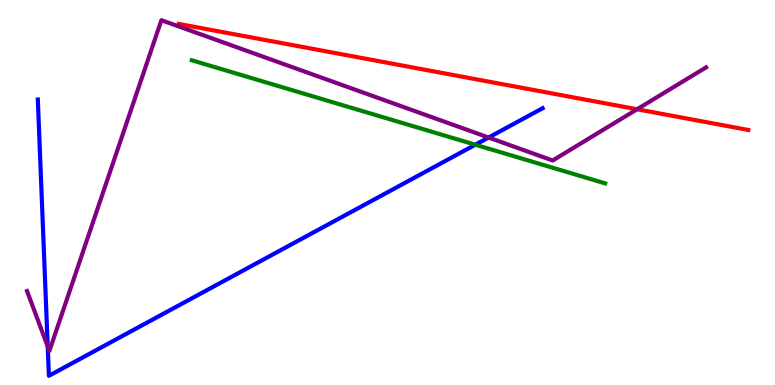[{'lines': ['blue', 'red'], 'intersections': []}, {'lines': ['green', 'red'], 'intersections': []}, {'lines': ['purple', 'red'], 'intersections': [{'x': 8.22, 'y': 7.16}]}, {'lines': ['blue', 'green'], 'intersections': [{'x': 6.13, 'y': 6.24}]}, {'lines': ['blue', 'purple'], 'intersections': [{'x': 0.616, 'y': 0.999}, {'x': 6.3, 'y': 6.43}]}, {'lines': ['green', 'purple'], 'intersections': []}]